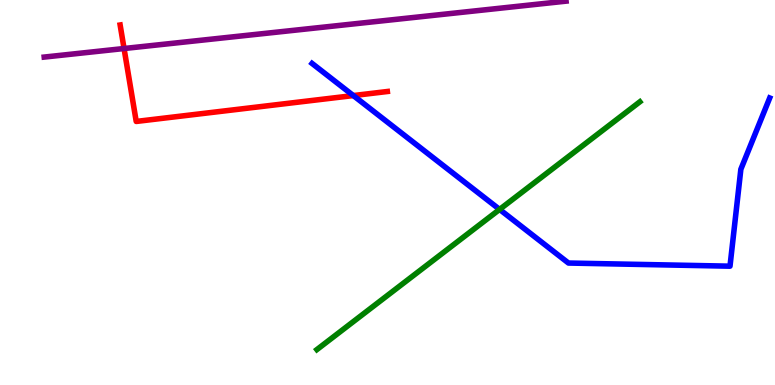[{'lines': ['blue', 'red'], 'intersections': [{'x': 4.56, 'y': 7.52}]}, {'lines': ['green', 'red'], 'intersections': []}, {'lines': ['purple', 'red'], 'intersections': [{'x': 1.6, 'y': 8.74}]}, {'lines': ['blue', 'green'], 'intersections': [{'x': 6.45, 'y': 4.56}]}, {'lines': ['blue', 'purple'], 'intersections': []}, {'lines': ['green', 'purple'], 'intersections': []}]